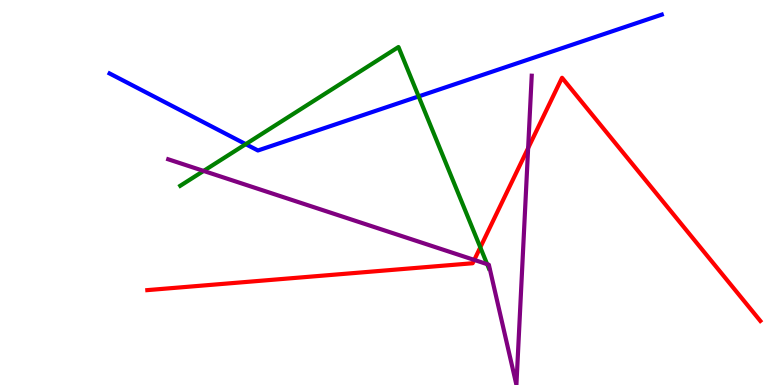[{'lines': ['blue', 'red'], 'intersections': []}, {'lines': ['green', 'red'], 'intersections': [{'x': 6.2, 'y': 3.57}]}, {'lines': ['purple', 'red'], 'intersections': [{'x': 6.12, 'y': 3.25}, {'x': 6.81, 'y': 6.15}]}, {'lines': ['blue', 'green'], 'intersections': [{'x': 3.17, 'y': 6.26}, {'x': 5.4, 'y': 7.5}]}, {'lines': ['blue', 'purple'], 'intersections': []}, {'lines': ['green', 'purple'], 'intersections': [{'x': 2.63, 'y': 5.56}, {'x': 6.29, 'y': 3.14}]}]